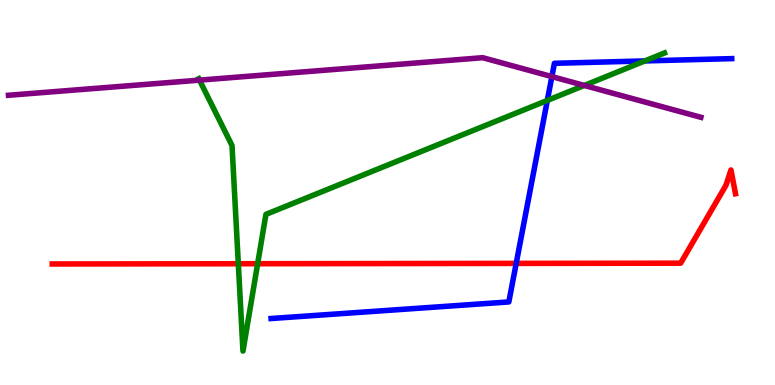[{'lines': ['blue', 'red'], 'intersections': [{'x': 6.66, 'y': 3.16}]}, {'lines': ['green', 'red'], 'intersections': [{'x': 3.08, 'y': 3.15}, {'x': 3.32, 'y': 3.15}]}, {'lines': ['purple', 'red'], 'intersections': []}, {'lines': ['blue', 'green'], 'intersections': [{'x': 7.06, 'y': 7.39}, {'x': 8.32, 'y': 8.42}]}, {'lines': ['blue', 'purple'], 'intersections': [{'x': 7.12, 'y': 8.01}]}, {'lines': ['green', 'purple'], 'intersections': [{'x': 2.57, 'y': 7.92}, {'x': 7.54, 'y': 7.78}]}]